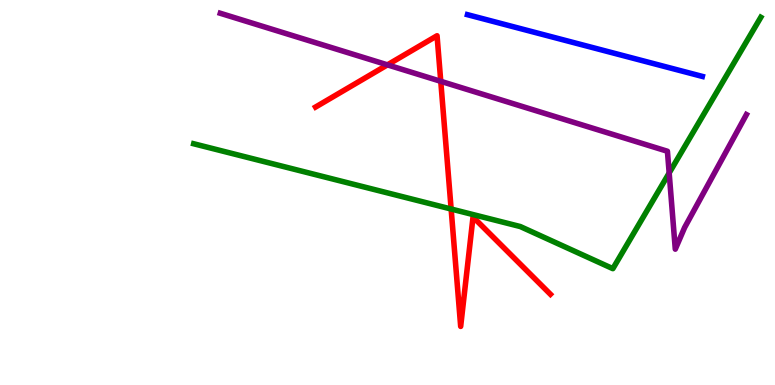[{'lines': ['blue', 'red'], 'intersections': []}, {'lines': ['green', 'red'], 'intersections': [{'x': 5.82, 'y': 4.57}]}, {'lines': ['purple', 'red'], 'intersections': [{'x': 5.0, 'y': 8.32}, {'x': 5.69, 'y': 7.89}]}, {'lines': ['blue', 'green'], 'intersections': []}, {'lines': ['blue', 'purple'], 'intersections': []}, {'lines': ['green', 'purple'], 'intersections': [{'x': 8.63, 'y': 5.51}]}]